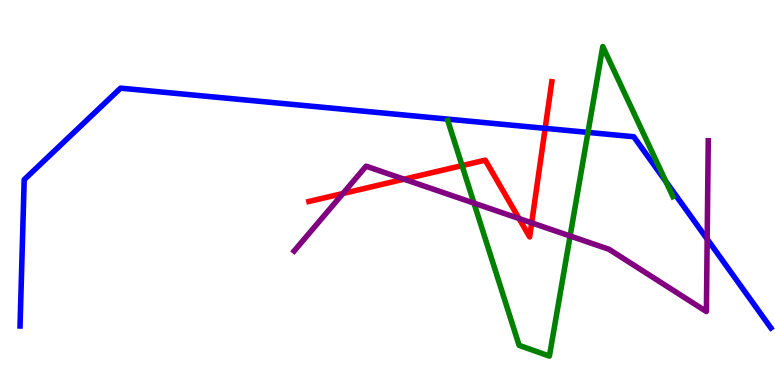[{'lines': ['blue', 'red'], 'intersections': [{'x': 7.03, 'y': 6.67}]}, {'lines': ['green', 'red'], 'intersections': [{'x': 5.96, 'y': 5.7}]}, {'lines': ['purple', 'red'], 'intersections': [{'x': 4.42, 'y': 4.97}, {'x': 5.21, 'y': 5.35}, {'x': 6.7, 'y': 4.32}, {'x': 6.86, 'y': 4.21}]}, {'lines': ['blue', 'green'], 'intersections': [{'x': 7.59, 'y': 6.56}, {'x': 8.59, 'y': 5.28}]}, {'lines': ['blue', 'purple'], 'intersections': [{'x': 9.12, 'y': 3.79}]}, {'lines': ['green', 'purple'], 'intersections': [{'x': 6.12, 'y': 4.72}, {'x': 7.36, 'y': 3.87}]}]